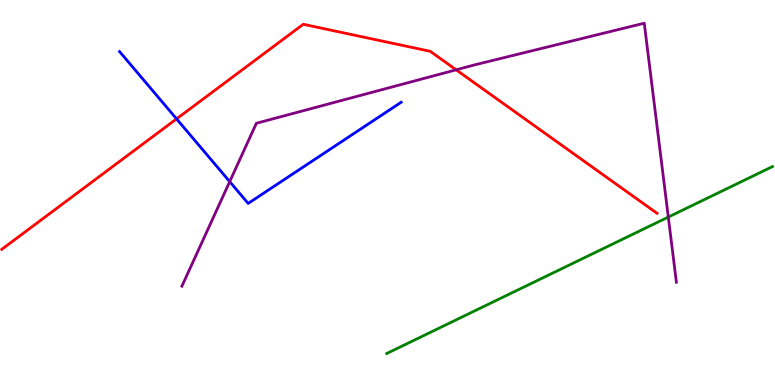[{'lines': ['blue', 'red'], 'intersections': [{'x': 2.28, 'y': 6.91}]}, {'lines': ['green', 'red'], 'intersections': []}, {'lines': ['purple', 'red'], 'intersections': [{'x': 5.89, 'y': 8.19}]}, {'lines': ['blue', 'green'], 'intersections': []}, {'lines': ['blue', 'purple'], 'intersections': [{'x': 2.96, 'y': 5.28}]}, {'lines': ['green', 'purple'], 'intersections': [{'x': 8.62, 'y': 4.36}]}]